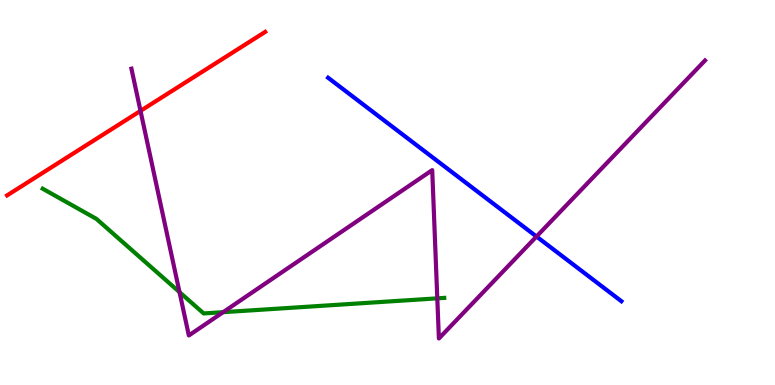[{'lines': ['blue', 'red'], 'intersections': []}, {'lines': ['green', 'red'], 'intersections': []}, {'lines': ['purple', 'red'], 'intersections': [{'x': 1.81, 'y': 7.12}]}, {'lines': ['blue', 'green'], 'intersections': []}, {'lines': ['blue', 'purple'], 'intersections': [{'x': 6.92, 'y': 3.86}]}, {'lines': ['green', 'purple'], 'intersections': [{'x': 2.32, 'y': 2.41}, {'x': 2.88, 'y': 1.89}, {'x': 5.64, 'y': 2.25}]}]